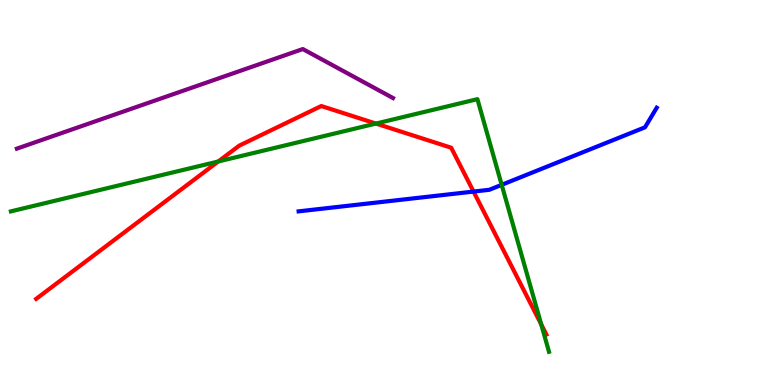[{'lines': ['blue', 'red'], 'intersections': [{'x': 6.11, 'y': 5.02}]}, {'lines': ['green', 'red'], 'intersections': [{'x': 2.82, 'y': 5.81}, {'x': 4.85, 'y': 6.79}, {'x': 6.98, 'y': 1.57}]}, {'lines': ['purple', 'red'], 'intersections': []}, {'lines': ['blue', 'green'], 'intersections': [{'x': 6.47, 'y': 5.2}]}, {'lines': ['blue', 'purple'], 'intersections': []}, {'lines': ['green', 'purple'], 'intersections': []}]